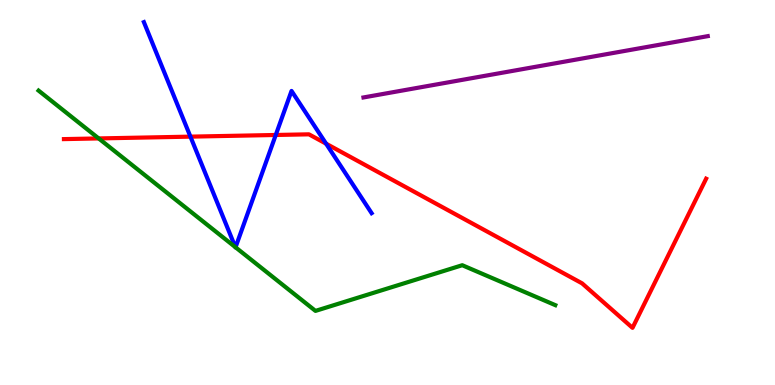[{'lines': ['blue', 'red'], 'intersections': [{'x': 2.46, 'y': 6.45}, {'x': 3.56, 'y': 6.49}, {'x': 4.21, 'y': 6.27}]}, {'lines': ['green', 'red'], 'intersections': [{'x': 1.27, 'y': 6.4}]}, {'lines': ['purple', 'red'], 'intersections': []}, {'lines': ['blue', 'green'], 'intersections': [{'x': 3.04, 'y': 3.58}, {'x': 3.04, 'y': 3.58}]}, {'lines': ['blue', 'purple'], 'intersections': []}, {'lines': ['green', 'purple'], 'intersections': []}]